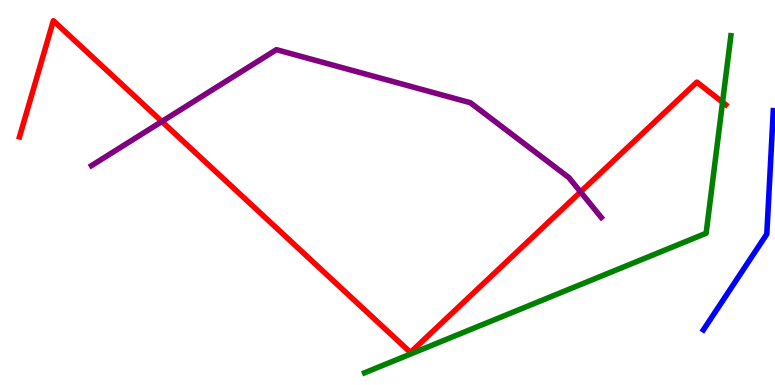[{'lines': ['blue', 'red'], 'intersections': []}, {'lines': ['green', 'red'], 'intersections': [{'x': 9.32, 'y': 7.34}]}, {'lines': ['purple', 'red'], 'intersections': [{'x': 2.09, 'y': 6.84}, {'x': 7.49, 'y': 5.01}]}, {'lines': ['blue', 'green'], 'intersections': []}, {'lines': ['blue', 'purple'], 'intersections': []}, {'lines': ['green', 'purple'], 'intersections': []}]